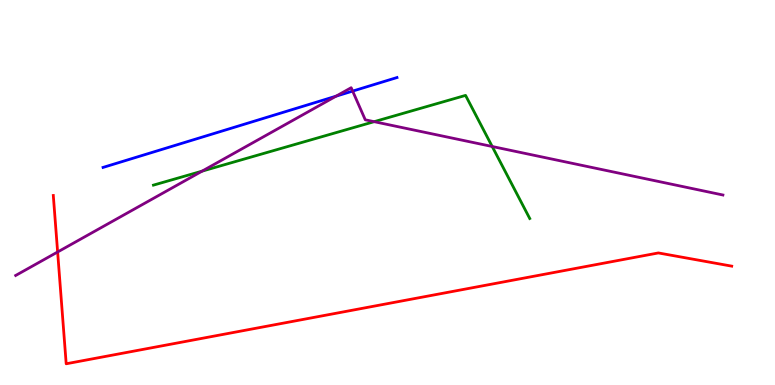[{'lines': ['blue', 'red'], 'intersections': []}, {'lines': ['green', 'red'], 'intersections': []}, {'lines': ['purple', 'red'], 'intersections': [{'x': 0.744, 'y': 3.45}]}, {'lines': ['blue', 'green'], 'intersections': []}, {'lines': ['blue', 'purple'], 'intersections': [{'x': 4.34, 'y': 7.5}, {'x': 4.55, 'y': 7.63}]}, {'lines': ['green', 'purple'], 'intersections': [{'x': 2.61, 'y': 5.55}, {'x': 4.83, 'y': 6.84}, {'x': 6.35, 'y': 6.19}]}]